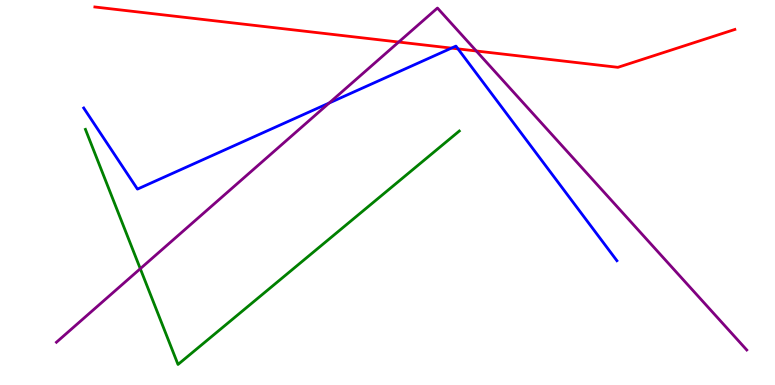[{'lines': ['blue', 'red'], 'intersections': [{'x': 5.82, 'y': 8.75}, {'x': 5.91, 'y': 8.73}]}, {'lines': ['green', 'red'], 'intersections': []}, {'lines': ['purple', 'red'], 'intersections': [{'x': 5.14, 'y': 8.91}, {'x': 6.15, 'y': 8.68}]}, {'lines': ['blue', 'green'], 'intersections': []}, {'lines': ['blue', 'purple'], 'intersections': [{'x': 4.25, 'y': 7.32}]}, {'lines': ['green', 'purple'], 'intersections': [{'x': 1.81, 'y': 3.02}]}]